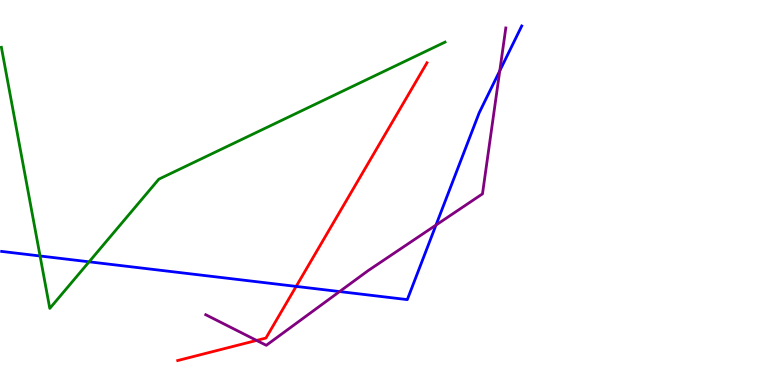[{'lines': ['blue', 'red'], 'intersections': [{'x': 3.82, 'y': 2.56}]}, {'lines': ['green', 'red'], 'intersections': []}, {'lines': ['purple', 'red'], 'intersections': [{'x': 3.31, 'y': 1.16}]}, {'lines': ['blue', 'green'], 'intersections': [{'x': 0.517, 'y': 3.35}, {'x': 1.15, 'y': 3.2}]}, {'lines': ['blue', 'purple'], 'intersections': [{'x': 4.38, 'y': 2.43}, {'x': 5.63, 'y': 4.15}, {'x': 6.45, 'y': 8.16}]}, {'lines': ['green', 'purple'], 'intersections': []}]